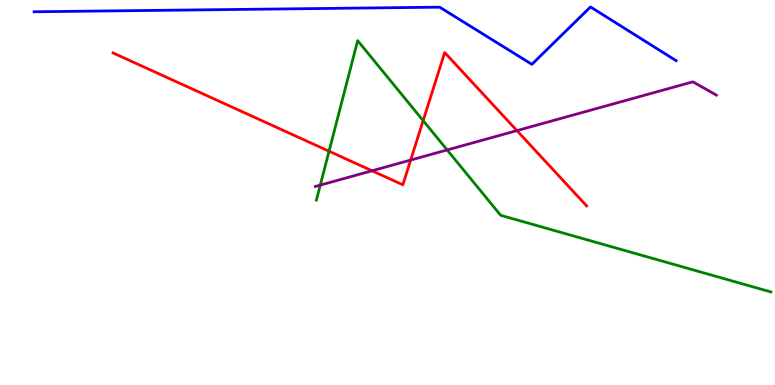[{'lines': ['blue', 'red'], 'intersections': []}, {'lines': ['green', 'red'], 'intersections': [{'x': 4.25, 'y': 6.07}, {'x': 5.46, 'y': 6.87}]}, {'lines': ['purple', 'red'], 'intersections': [{'x': 4.8, 'y': 5.56}, {'x': 5.3, 'y': 5.84}, {'x': 6.67, 'y': 6.61}]}, {'lines': ['blue', 'green'], 'intersections': []}, {'lines': ['blue', 'purple'], 'intersections': []}, {'lines': ['green', 'purple'], 'intersections': [{'x': 4.13, 'y': 5.19}, {'x': 5.77, 'y': 6.11}]}]